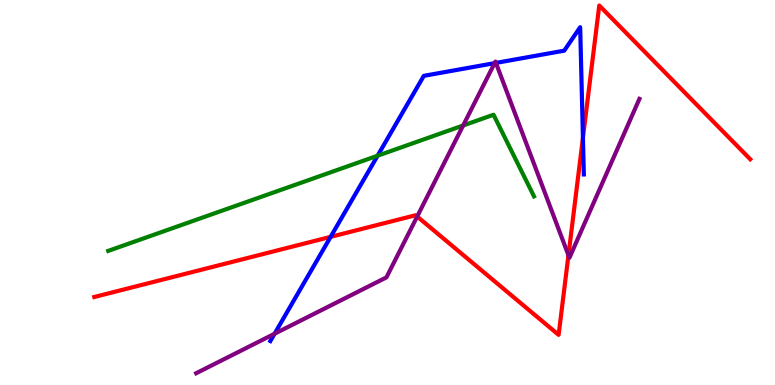[{'lines': ['blue', 'red'], 'intersections': [{'x': 4.27, 'y': 3.85}, {'x': 7.52, 'y': 6.42}]}, {'lines': ['green', 'red'], 'intersections': []}, {'lines': ['purple', 'red'], 'intersections': [{'x': 5.38, 'y': 4.38}, {'x': 7.33, 'y': 3.37}]}, {'lines': ['blue', 'green'], 'intersections': [{'x': 4.87, 'y': 5.96}]}, {'lines': ['blue', 'purple'], 'intersections': [{'x': 3.54, 'y': 1.33}, {'x': 6.38, 'y': 8.36}, {'x': 6.4, 'y': 8.37}]}, {'lines': ['green', 'purple'], 'intersections': [{'x': 5.98, 'y': 6.74}]}]